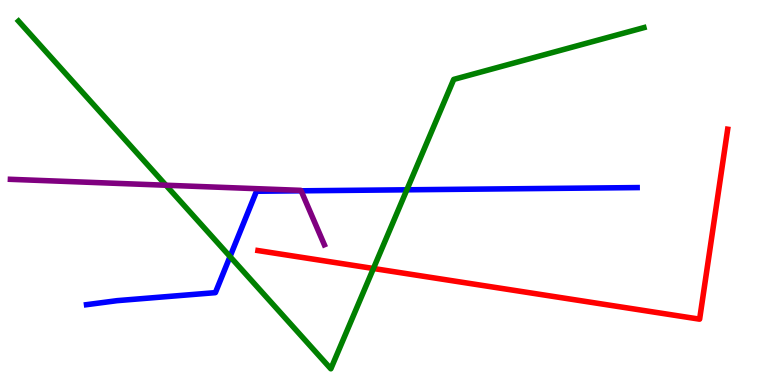[{'lines': ['blue', 'red'], 'intersections': []}, {'lines': ['green', 'red'], 'intersections': [{'x': 4.82, 'y': 3.03}]}, {'lines': ['purple', 'red'], 'intersections': []}, {'lines': ['blue', 'green'], 'intersections': [{'x': 2.97, 'y': 3.34}, {'x': 5.25, 'y': 5.07}]}, {'lines': ['blue', 'purple'], 'intersections': [{'x': 3.89, 'y': 5.04}]}, {'lines': ['green', 'purple'], 'intersections': [{'x': 2.14, 'y': 5.19}]}]